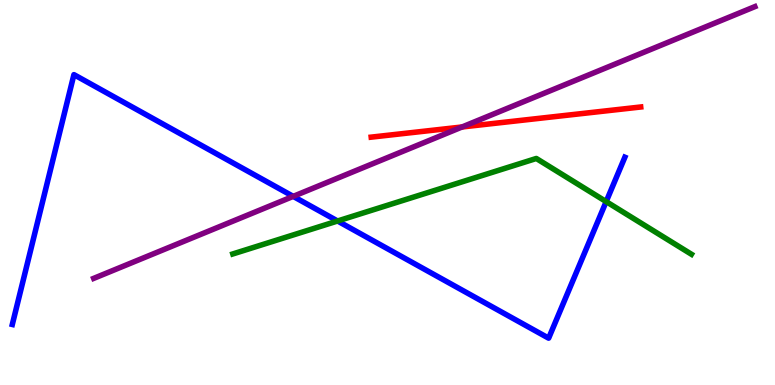[{'lines': ['blue', 'red'], 'intersections': []}, {'lines': ['green', 'red'], 'intersections': []}, {'lines': ['purple', 'red'], 'intersections': [{'x': 5.96, 'y': 6.7}]}, {'lines': ['blue', 'green'], 'intersections': [{'x': 4.36, 'y': 4.26}, {'x': 7.82, 'y': 4.76}]}, {'lines': ['blue', 'purple'], 'intersections': [{'x': 3.78, 'y': 4.9}]}, {'lines': ['green', 'purple'], 'intersections': []}]